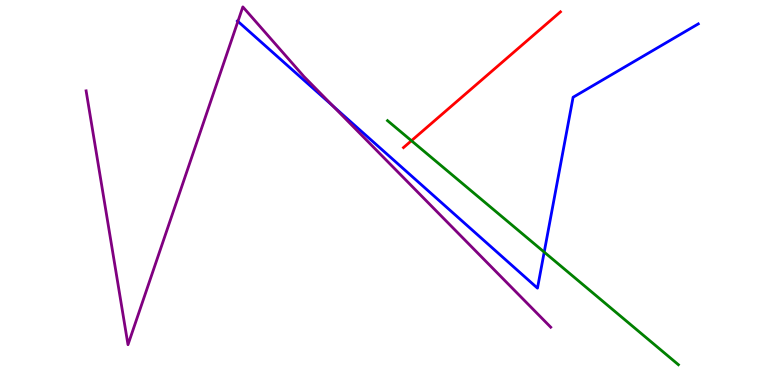[{'lines': ['blue', 'red'], 'intersections': []}, {'lines': ['green', 'red'], 'intersections': [{'x': 5.31, 'y': 6.35}]}, {'lines': ['purple', 'red'], 'intersections': []}, {'lines': ['blue', 'green'], 'intersections': [{'x': 7.02, 'y': 3.45}]}, {'lines': ['blue', 'purple'], 'intersections': [{'x': 3.07, 'y': 9.44}, {'x': 4.29, 'y': 7.25}]}, {'lines': ['green', 'purple'], 'intersections': []}]